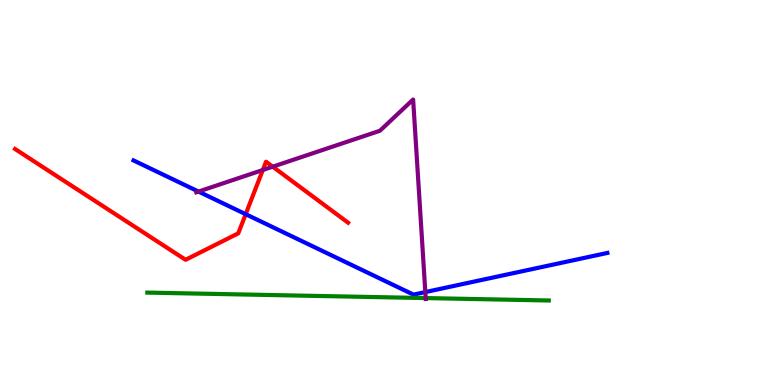[{'lines': ['blue', 'red'], 'intersections': [{'x': 3.17, 'y': 4.44}]}, {'lines': ['green', 'red'], 'intersections': []}, {'lines': ['purple', 'red'], 'intersections': [{'x': 3.39, 'y': 5.58}, {'x': 3.52, 'y': 5.67}]}, {'lines': ['blue', 'green'], 'intersections': []}, {'lines': ['blue', 'purple'], 'intersections': [{'x': 2.56, 'y': 5.02}, {'x': 5.49, 'y': 2.41}]}, {'lines': ['green', 'purple'], 'intersections': [{'x': 5.49, 'y': 2.26}]}]